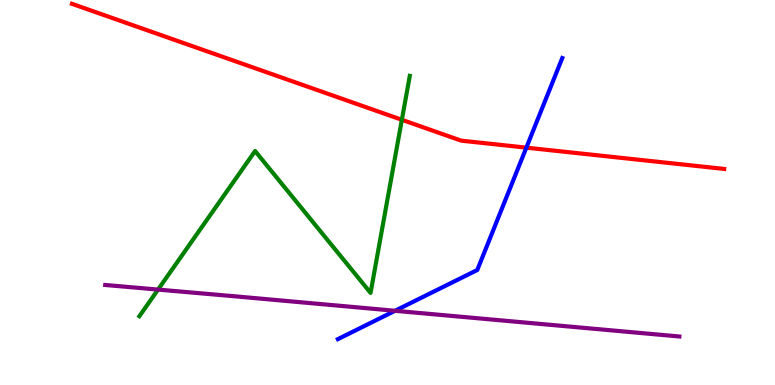[{'lines': ['blue', 'red'], 'intersections': [{'x': 6.79, 'y': 6.16}]}, {'lines': ['green', 'red'], 'intersections': [{'x': 5.19, 'y': 6.89}]}, {'lines': ['purple', 'red'], 'intersections': []}, {'lines': ['blue', 'green'], 'intersections': []}, {'lines': ['blue', 'purple'], 'intersections': [{'x': 5.1, 'y': 1.93}]}, {'lines': ['green', 'purple'], 'intersections': [{'x': 2.04, 'y': 2.48}]}]